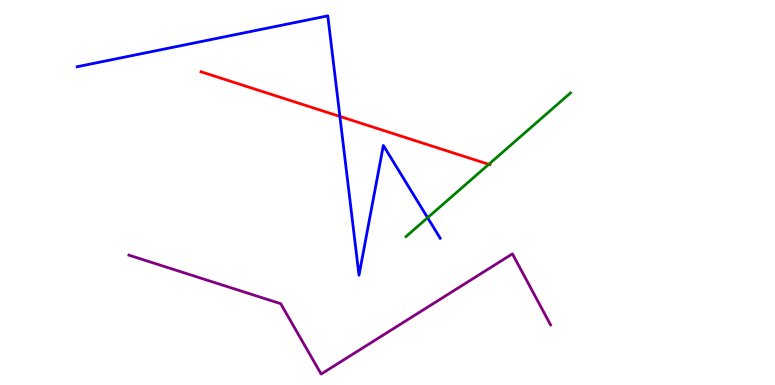[{'lines': ['blue', 'red'], 'intersections': [{'x': 4.39, 'y': 6.98}]}, {'lines': ['green', 'red'], 'intersections': [{'x': 6.31, 'y': 5.73}]}, {'lines': ['purple', 'red'], 'intersections': []}, {'lines': ['blue', 'green'], 'intersections': [{'x': 5.52, 'y': 4.35}]}, {'lines': ['blue', 'purple'], 'intersections': []}, {'lines': ['green', 'purple'], 'intersections': []}]